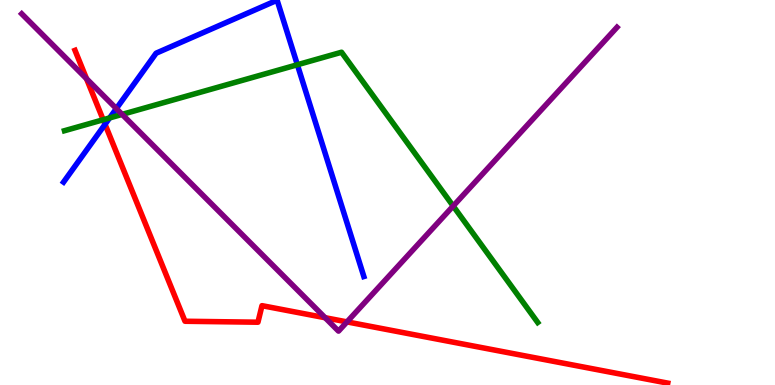[{'lines': ['blue', 'red'], 'intersections': [{'x': 1.36, 'y': 6.77}]}, {'lines': ['green', 'red'], 'intersections': [{'x': 1.33, 'y': 6.89}]}, {'lines': ['purple', 'red'], 'intersections': [{'x': 1.12, 'y': 7.96}, {'x': 4.2, 'y': 1.75}, {'x': 4.48, 'y': 1.64}]}, {'lines': ['blue', 'green'], 'intersections': [{'x': 1.41, 'y': 6.94}, {'x': 3.84, 'y': 8.32}]}, {'lines': ['blue', 'purple'], 'intersections': [{'x': 1.5, 'y': 7.18}]}, {'lines': ['green', 'purple'], 'intersections': [{'x': 1.58, 'y': 7.03}, {'x': 5.85, 'y': 4.65}]}]